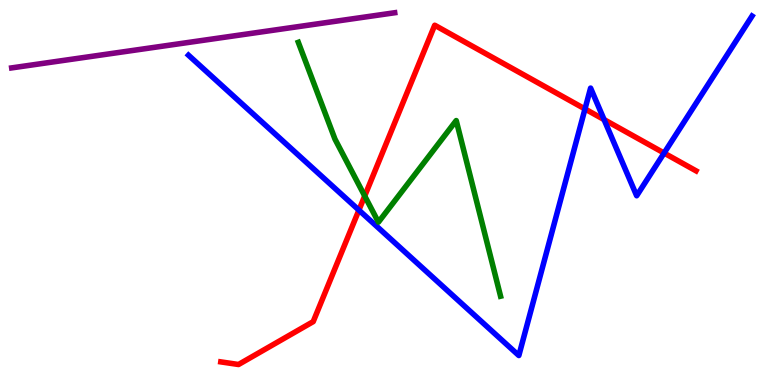[{'lines': ['blue', 'red'], 'intersections': [{'x': 4.63, 'y': 4.54}, {'x': 7.55, 'y': 7.17}, {'x': 7.79, 'y': 6.89}, {'x': 8.57, 'y': 6.02}]}, {'lines': ['green', 'red'], 'intersections': [{'x': 4.71, 'y': 4.91}]}, {'lines': ['purple', 'red'], 'intersections': []}, {'lines': ['blue', 'green'], 'intersections': []}, {'lines': ['blue', 'purple'], 'intersections': []}, {'lines': ['green', 'purple'], 'intersections': []}]